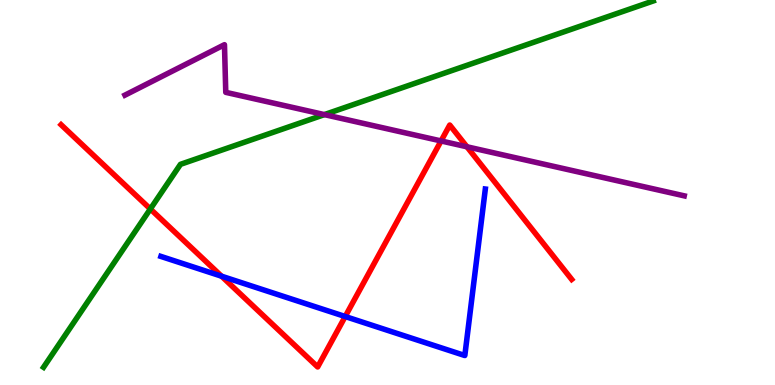[{'lines': ['blue', 'red'], 'intersections': [{'x': 2.86, 'y': 2.83}, {'x': 4.45, 'y': 1.78}]}, {'lines': ['green', 'red'], 'intersections': [{'x': 1.94, 'y': 4.57}]}, {'lines': ['purple', 'red'], 'intersections': [{'x': 5.69, 'y': 6.34}, {'x': 6.03, 'y': 6.19}]}, {'lines': ['blue', 'green'], 'intersections': []}, {'lines': ['blue', 'purple'], 'intersections': []}, {'lines': ['green', 'purple'], 'intersections': [{'x': 4.19, 'y': 7.02}]}]